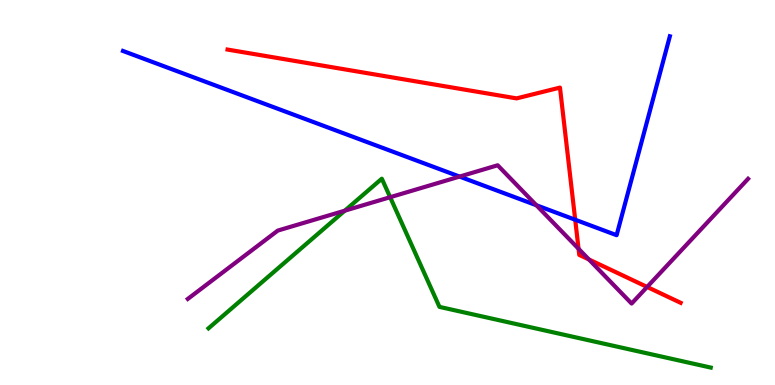[{'lines': ['blue', 'red'], 'intersections': [{'x': 7.42, 'y': 4.29}]}, {'lines': ['green', 'red'], 'intersections': []}, {'lines': ['purple', 'red'], 'intersections': [{'x': 7.47, 'y': 3.54}, {'x': 7.6, 'y': 3.26}, {'x': 8.35, 'y': 2.55}]}, {'lines': ['blue', 'green'], 'intersections': []}, {'lines': ['blue', 'purple'], 'intersections': [{'x': 5.93, 'y': 5.41}, {'x': 6.92, 'y': 4.67}]}, {'lines': ['green', 'purple'], 'intersections': [{'x': 4.45, 'y': 4.53}, {'x': 5.03, 'y': 4.88}]}]